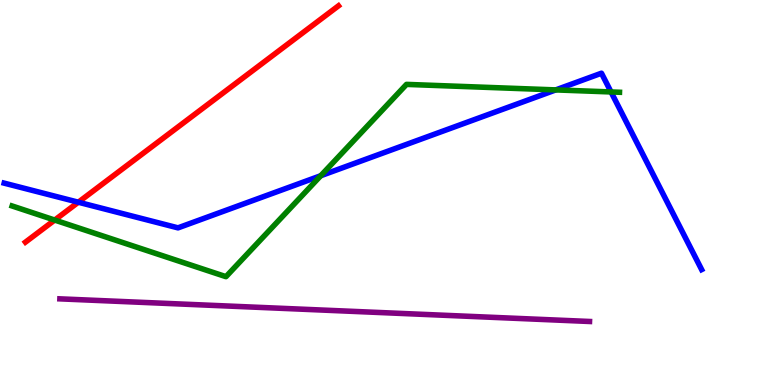[{'lines': ['blue', 'red'], 'intersections': [{'x': 1.01, 'y': 4.75}]}, {'lines': ['green', 'red'], 'intersections': [{'x': 0.706, 'y': 4.28}]}, {'lines': ['purple', 'red'], 'intersections': []}, {'lines': ['blue', 'green'], 'intersections': [{'x': 4.14, 'y': 5.44}, {'x': 7.17, 'y': 7.66}, {'x': 7.88, 'y': 7.61}]}, {'lines': ['blue', 'purple'], 'intersections': []}, {'lines': ['green', 'purple'], 'intersections': []}]